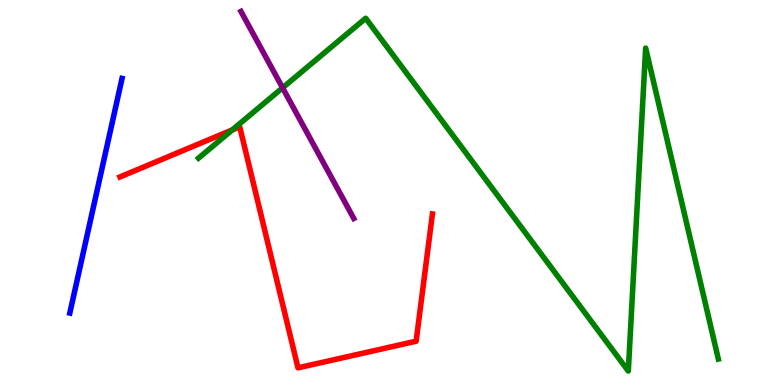[{'lines': ['blue', 'red'], 'intersections': []}, {'lines': ['green', 'red'], 'intersections': [{'x': 3.0, 'y': 6.63}]}, {'lines': ['purple', 'red'], 'intersections': []}, {'lines': ['blue', 'green'], 'intersections': []}, {'lines': ['blue', 'purple'], 'intersections': []}, {'lines': ['green', 'purple'], 'intersections': [{'x': 3.65, 'y': 7.72}]}]